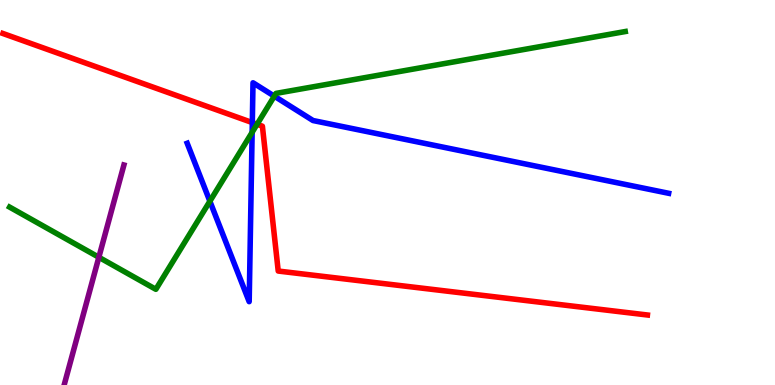[{'lines': ['blue', 'red'], 'intersections': [{'x': 3.26, 'y': 6.82}]}, {'lines': ['green', 'red'], 'intersections': [{'x': 3.32, 'y': 6.77}]}, {'lines': ['purple', 'red'], 'intersections': []}, {'lines': ['blue', 'green'], 'intersections': [{'x': 2.71, 'y': 4.77}, {'x': 3.25, 'y': 6.56}, {'x': 3.54, 'y': 7.5}]}, {'lines': ['blue', 'purple'], 'intersections': []}, {'lines': ['green', 'purple'], 'intersections': [{'x': 1.28, 'y': 3.32}]}]